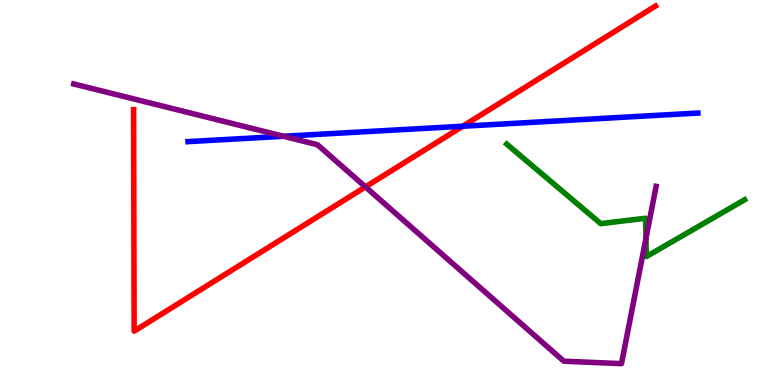[{'lines': ['blue', 'red'], 'intersections': [{'x': 5.97, 'y': 6.72}]}, {'lines': ['green', 'red'], 'intersections': []}, {'lines': ['purple', 'red'], 'intersections': [{'x': 4.72, 'y': 5.15}]}, {'lines': ['blue', 'green'], 'intersections': []}, {'lines': ['blue', 'purple'], 'intersections': [{'x': 3.66, 'y': 6.46}]}, {'lines': ['green', 'purple'], 'intersections': [{'x': 8.34, 'y': 3.81}]}]